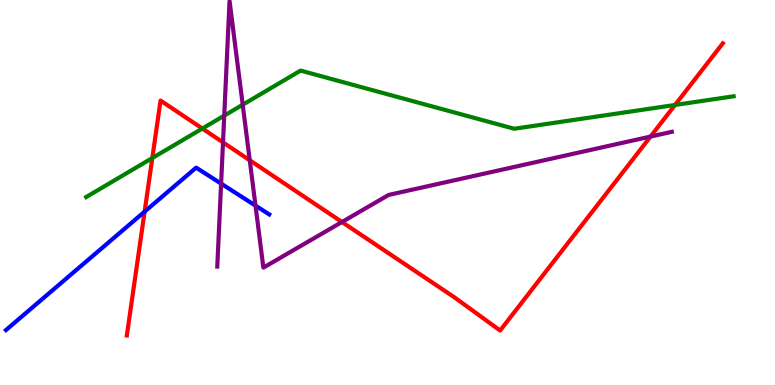[{'lines': ['blue', 'red'], 'intersections': [{'x': 1.87, 'y': 4.5}]}, {'lines': ['green', 'red'], 'intersections': [{'x': 1.97, 'y': 5.9}, {'x': 2.61, 'y': 6.66}, {'x': 8.71, 'y': 7.27}]}, {'lines': ['purple', 'red'], 'intersections': [{'x': 2.88, 'y': 6.3}, {'x': 3.22, 'y': 5.84}, {'x': 4.41, 'y': 4.23}, {'x': 8.39, 'y': 6.45}]}, {'lines': ['blue', 'green'], 'intersections': []}, {'lines': ['blue', 'purple'], 'intersections': [{'x': 2.85, 'y': 5.23}, {'x': 3.3, 'y': 4.66}]}, {'lines': ['green', 'purple'], 'intersections': [{'x': 2.89, 'y': 7.0}, {'x': 3.13, 'y': 7.28}]}]